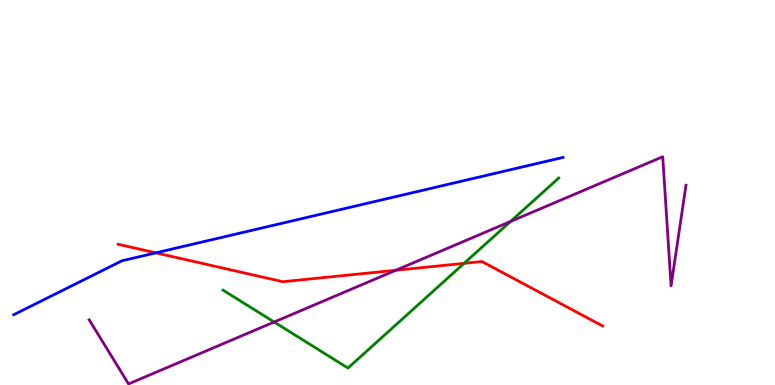[{'lines': ['blue', 'red'], 'intersections': [{'x': 2.01, 'y': 3.43}]}, {'lines': ['green', 'red'], 'intersections': [{'x': 5.99, 'y': 3.16}]}, {'lines': ['purple', 'red'], 'intersections': [{'x': 5.11, 'y': 2.98}]}, {'lines': ['blue', 'green'], 'intersections': []}, {'lines': ['blue', 'purple'], 'intersections': []}, {'lines': ['green', 'purple'], 'intersections': [{'x': 3.54, 'y': 1.64}, {'x': 6.59, 'y': 4.25}]}]